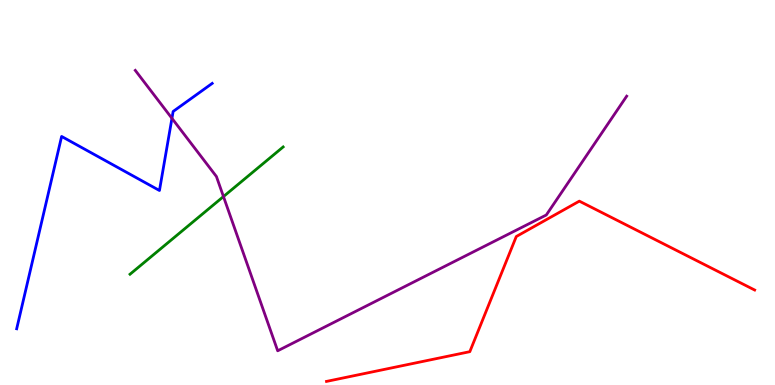[{'lines': ['blue', 'red'], 'intersections': []}, {'lines': ['green', 'red'], 'intersections': []}, {'lines': ['purple', 'red'], 'intersections': []}, {'lines': ['blue', 'green'], 'intersections': []}, {'lines': ['blue', 'purple'], 'intersections': [{'x': 2.22, 'y': 6.93}]}, {'lines': ['green', 'purple'], 'intersections': [{'x': 2.88, 'y': 4.89}]}]